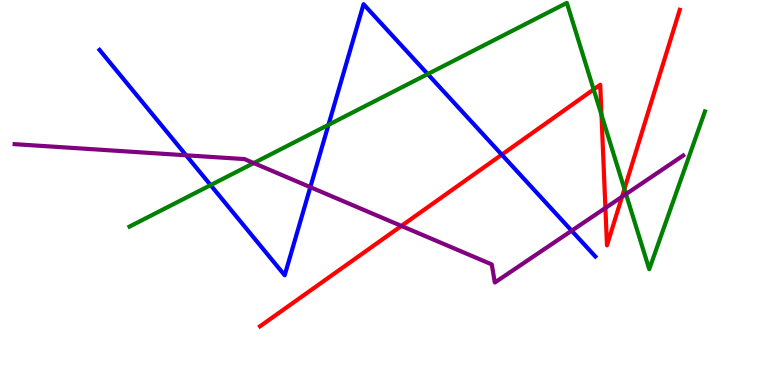[{'lines': ['blue', 'red'], 'intersections': [{'x': 6.47, 'y': 5.98}]}, {'lines': ['green', 'red'], 'intersections': [{'x': 7.66, 'y': 7.68}, {'x': 7.76, 'y': 7.02}, {'x': 8.06, 'y': 5.09}]}, {'lines': ['purple', 'red'], 'intersections': [{'x': 5.18, 'y': 4.13}, {'x': 7.81, 'y': 4.6}, {'x': 8.03, 'y': 4.89}]}, {'lines': ['blue', 'green'], 'intersections': [{'x': 2.72, 'y': 5.19}, {'x': 4.24, 'y': 6.76}, {'x': 5.52, 'y': 8.08}]}, {'lines': ['blue', 'purple'], 'intersections': [{'x': 2.4, 'y': 5.97}, {'x': 4.0, 'y': 5.14}, {'x': 7.38, 'y': 4.01}]}, {'lines': ['green', 'purple'], 'intersections': [{'x': 3.27, 'y': 5.76}, {'x': 8.08, 'y': 4.96}]}]